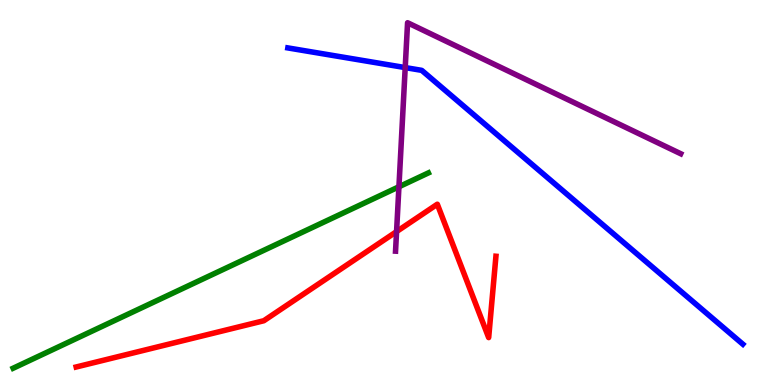[{'lines': ['blue', 'red'], 'intersections': []}, {'lines': ['green', 'red'], 'intersections': []}, {'lines': ['purple', 'red'], 'intersections': [{'x': 5.12, 'y': 3.98}]}, {'lines': ['blue', 'green'], 'intersections': []}, {'lines': ['blue', 'purple'], 'intersections': [{'x': 5.23, 'y': 8.24}]}, {'lines': ['green', 'purple'], 'intersections': [{'x': 5.15, 'y': 5.15}]}]